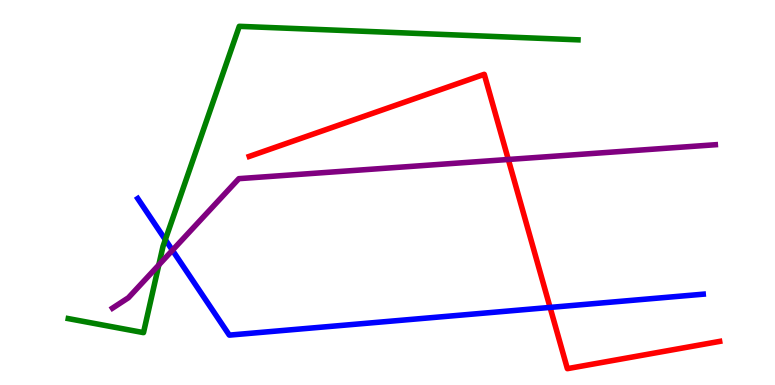[{'lines': ['blue', 'red'], 'intersections': [{'x': 7.1, 'y': 2.02}]}, {'lines': ['green', 'red'], 'intersections': []}, {'lines': ['purple', 'red'], 'intersections': [{'x': 6.56, 'y': 5.86}]}, {'lines': ['blue', 'green'], 'intersections': [{'x': 2.13, 'y': 3.77}]}, {'lines': ['blue', 'purple'], 'intersections': [{'x': 2.23, 'y': 3.5}]}, {'lines': ['green', 'purple'], 'intersections': [{'x': 2.05, 'y': 3.12}]}]